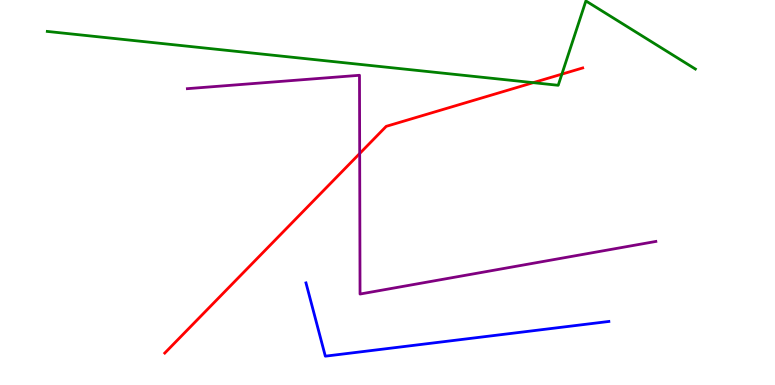[{'lines': ['blue', 'red'], 'intersections': []}, {'lines': ['green', 'red'], 'intersections': [{'x': 6.88, 'y': 7.85}, {'x': 7.25, 'y': 8.07}]}, {'lines': ['purple', 'red'], 'intersections': [{'x': 4.64, 'y': 6.01}]}, {'lines': ['blue', 'green'], 'intersections': []}, {'lines': ['blue', 'purple'], 'intersections': []}, {'lines': ['green', 'purple'], 'intersections': []}]